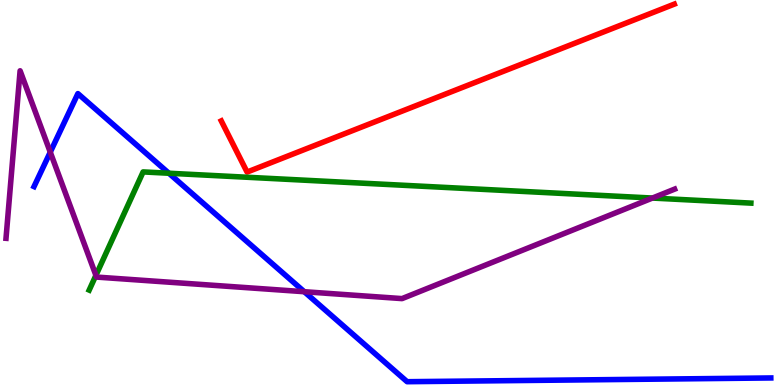[{'lines': ['blue', 'red'], 'intersections': []}, {'lines': ['green', 'red'], 'intersections': []}, {'lines': ['purple', 'red'], 'intersections': []}, {'lines': ['blue', 'green'], 'intersections': [{'x': 2.18, 'y': 5.5}]}, {'lines': ['blue', 'purple'], 'intersections': [{'x': 0.649, 'y': 6.05}, {'x': 3.93, 'y': 2.42}]}, {'lines': ['green', 'purple'], 'intersections': [{'x': 1.24, 'y': 2.85}, {'x': 8.42, 'y': 4.86}]}]